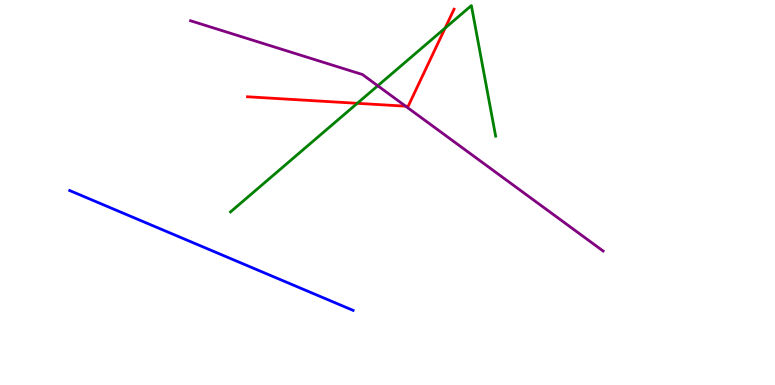[{'lines': ['blue', 'red'], 'intersections': []}, {'lines': ['green', 'red'], 'intersections': [{'x': 4.61, 'y': 7.32}, {'x': 5.74, 'y': 9.27}]}, {'lines': ['purple', 'red'], 'intersections': [{'x': 5.23, 'y': 7.24}]}, {'lines': ['blue', 'green'], 'intersections': []}, {'lines': ['blue', 'purple'], 'intersections': []}, {'lines': ['green', 'purple'], 'intersections': [{'x': 4.87, 'y': 7.77}]}]